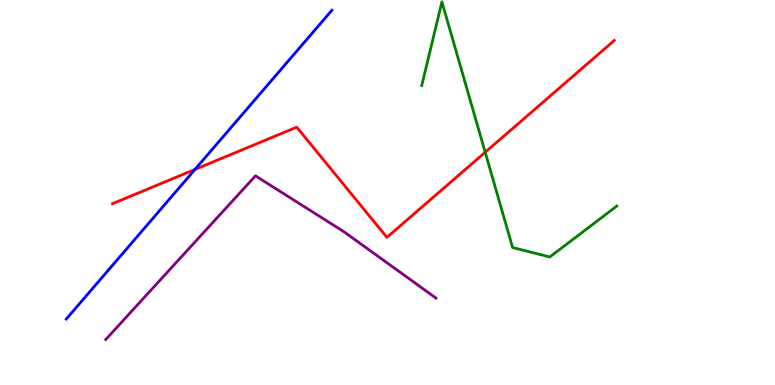[{'lines': ['blue', 'red'], 'intersections': [{'x': 2.52, 'y': 5.6}]}, {'lines': ['green', 'red'], 'intersections': [{'x': 6.26, 'y': 6.05}]}, {'lines': ['purple', 'red'], 'intersections': []}, {'lines': ['blue', 'green'], 'intersections': []}, {'lines': ['blue', 'purple'], 'intersections': []}, {'lines': ['green', 'purple'], 'intersections': []}]